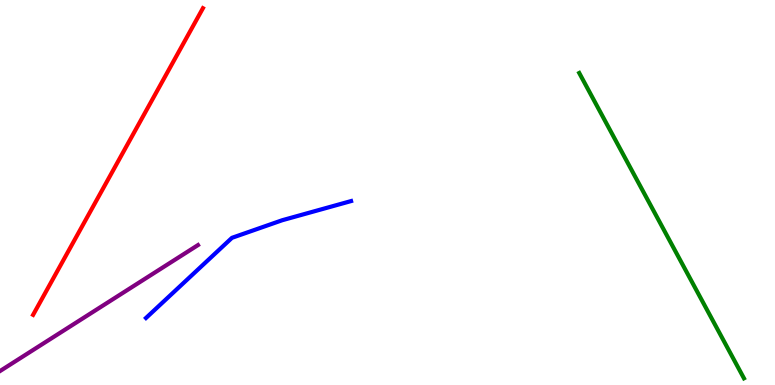[{'lines': ['blue', 'red'], 'intersections': []}, {'lines': ['green', 'red'], 'intersections': []}, {'lines': ['purple', 'red'], 'intersections': []}, {'lines': ['blue', 'green'], 'intersections': []}, {'lines': ['blue', 'purple'], 'intersections': []}, {'lines': ['green', 'purple'], 'intersections': []}]